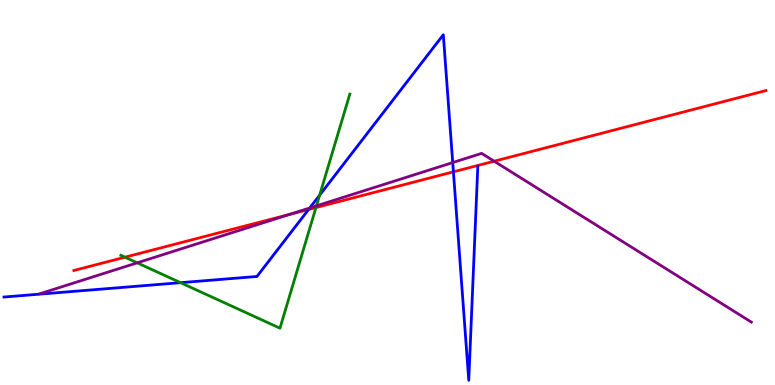[{'lines': ['blue', 'red'], 'intersections': [{'x': 3.98, 'y': 4.56}, {'x': 5.85, 'y': 5.54}]}, {'lines': ['green', 'red'], 'intersections': [{'x': 1.61, 'y': 3.32}, {'x': 4.08, 'y': 4.61}]}, {'lines': ['purple', 'red'], 'intersections': [{'x': 3.74, 'y': 4.43}, {'x': 6.38, 'y': 5.81}]}, {'lines': ['blue', 'green'], 'intersections': [{'x': 2.33, 'y': 2.66}, {'x': 4.12, 'y': 4.93}]}, {'lines': ['blue', 'purple'], 'intersections': [{'x': 4.0, 'y': 4.6}, {'x': 5.84, 'y': 5.78}]}, {'lines': ['green', 'purple'], 'intersections': [{'x': 1.77, 'y': 3.17}, {'x': 4.08, 'y': 4.65}]}]